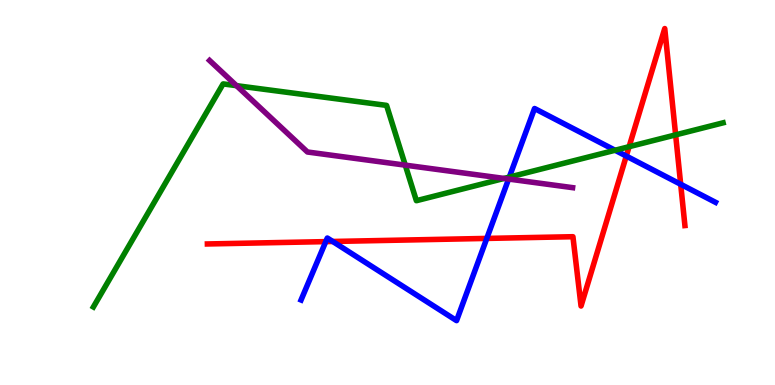[{'lines': ['blue', 'red'], 'intersections': [{'x': 4.2, 'y': 3.72}, {'x': 4.29, 'y': 3.73}, {'x': 6.28, 'y': 3.81}, {'x': 8.08, 'y': 5.95}, {'x': 8.78, 'y': 5.21}]}, {'lines': ['green', 'red'], 'intersections': [{'x': 8.12, 'y': 6.19}, {'x': 8.72, 'y': 6.5}]}, {'lines': ['purple', 'red'], 'intersections': []}, {'lines': ['blue', 'green'], 'intersections': [{'x': 6.57, 'y': 5.4}, {'x': 7.94, 'y': 6.1}]}, {'lines': ['blue', 'purple'], 'intersections': [{'x': 6.56, 'y': 5.35}]}, {'lines': ['green', 'purple'], 'intersections': [{'x': 3.05, 'y': 7.78}, {'x': 5.23, 'y': 5.71}, {'x': 6.5, 'y': 5.37}]}]